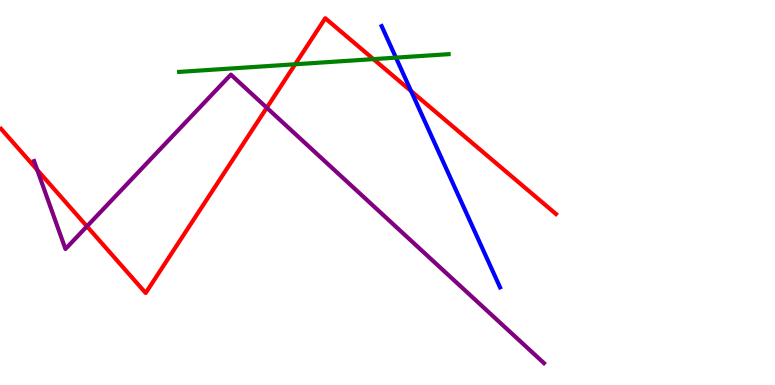[{'lines': ['blue', 'red'], 'intersections': [{'x': 5.3, 'y': 7.63}]}, {'lines': ['green', 'red'], 'intersections': [{'x': 3.81, 'y': 8.33}, {'x': 4.82, 'y': 8.46}]}, {'lines': ['purple', 'red'], 'intersections': [{'x': 0.48, 'y': 5.59}, {'x': 1.12, 'y': 4.12}, {'x': 3.44, 'y': 7.2}]}, {'lines': ['blue', 'green'], 'intersections': [{'x': 5.11, 'y': 8.5}]}, {'lines': ['blue', 'purple'], 'intersections': []}, {'lines': ['green', 'purple'], 'intersections': []}]